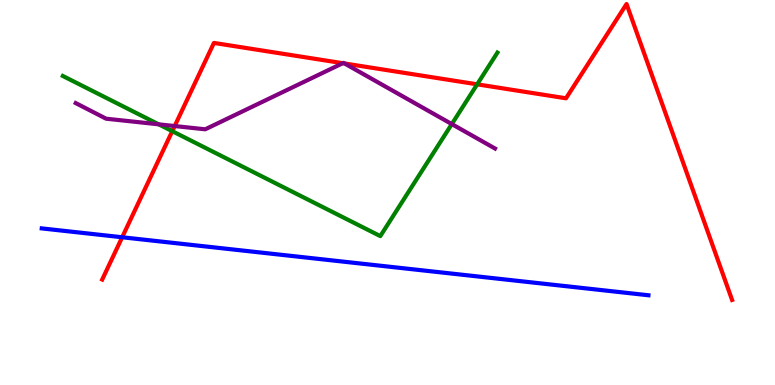[{'lines': ['blue', 'red'], 'intersections': [{'x': 1.58, 'y': 3.84}]}, {'lines': ['green', 'red'], 'intersections': [{'x': 2.22, 'y': 6.59}, {'x': 6.16, 'y': 7.81}]}, {'lines': ['purple', 'red'], 'intersections': [{'x': 2.25, 'y': 6.73}, {'x': 4.42, 'y': 8.36}, {'x': 4.45, 'y': 8.35}]}, {'lines': ['blue', 'green'], 'intersections': []}, {'lines': ['blue', 'purple'], 'intersections': []}, {'lines': ['green', 'purple'], 'intersections': [{'x': 2.05, 'y': 6.77}, {'x': 5.83, 'y': 6.78}]}]